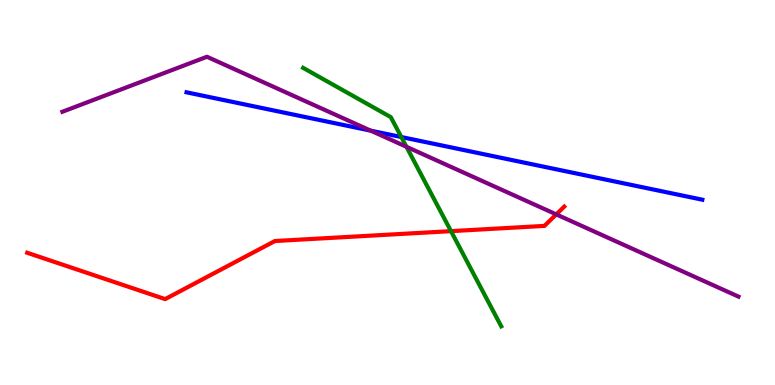[{'lines': ['blue', 'red'], 'intersections': []}, {'lines': ['green', 'red'], 'intersections': [{'x': 5.82, 'y': 4.0}]}, {'lines': ['purple', 'red'], 'intersections': [{'x': 7.18, 'y': 4.43}]}, {'lines': ['blue', 'green'], 'intersections': [{'x': 5.18, 'y': 6.44}]}, {'lines': ['blue', 'purple'], 'intersections': [{'x': 4.78, 'y': 6.61}]}, {'lines': ['green', 'purple'], 'intersections': [{'x': 5.24, 'y': 6.19}]}]